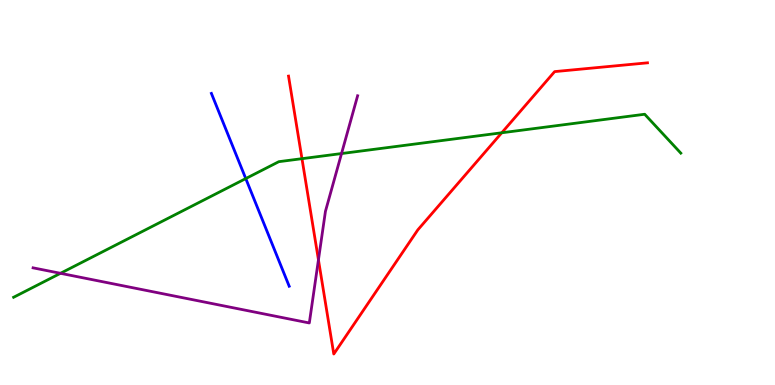[{'lines': ['blue', 'red'], 'intersections': []}, {'lines': ['green', 'red'], 'intersections': [{'x': 3.9, 'y': 5.88}, {'x': 6.47, 'y': 6.55}]}, {'lines': ['purple', 'red'], 'intersections': [{'x': 4.11, 'y': 3.25}]}, {'lines': ['blue', 'green'], 'intersections': [{'x': 3.17, 'y': 5.36}]}, {'lines': ['blue', 'purple'], 'intersections': []}, {'lines': ['green', 'purple'], 'intersections': [{'x': 0.78, 'y': 2.9}, {'x': 4.41, 'y': 6.01}]}]